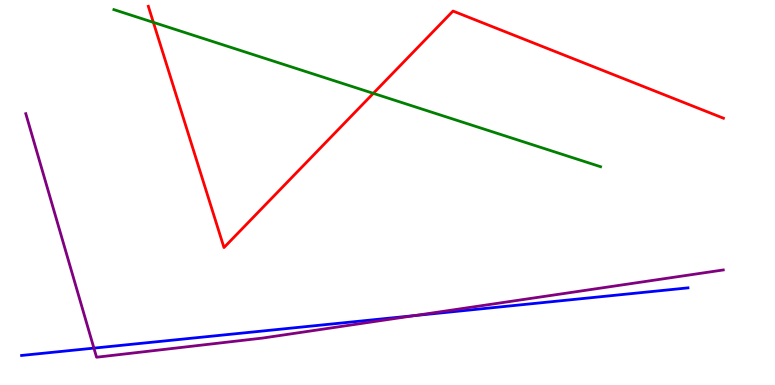[{'lines': ['blue', 'red'], 'intersections': []}, {'lines': ['green', 'red'], 'intersections': [{'x': 1.98, 'y': 9.42}, {'x': 4.82, 'y': 7.58}]}, {'lines': ['purple', 'red'], 'intersections': []}, {'lines': ['blue', 'green'], 'intersections': []}, {'lines': ['blue', 'purple'], 'intersections': [{'x': 1.21, 'y': 0.958}, {'x': 5.35, 'y': 1.8}]}, {'lines': ['green', 'purple'], 'intersections': []}]